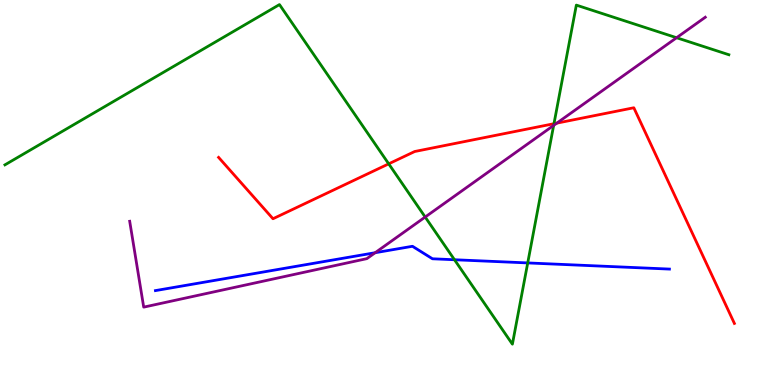[{'lines': ['blue', 'red'], 'intersections': []}, {'lines': ['green', 'red'], 'intersections': [{'x': 5.02, 'y': 5.74}, {'x': 7.15, 'y': 6.79}]}, {'lines': ['purple', 'red'], 'intersections': [{'x': 7.18, 'y': 6.8}]}, {'lines': ['blue', 'green'], 'intersections': [{'x': 5.86, 'y': 3.25}, {'x': 6.81, 'y': 3.17}]}, {'lines': ['blue', 'purple'], 'intersections': [{'x': 4.84, 'y': 3.44}]}, {'lines': ['green', 'purple'], 'intersections': [{'x': 5.49, 'y': 4.36}, {'x': 7.14, 'y': 6.74}, {'x': 8.73, 'y': 9.02}]}]